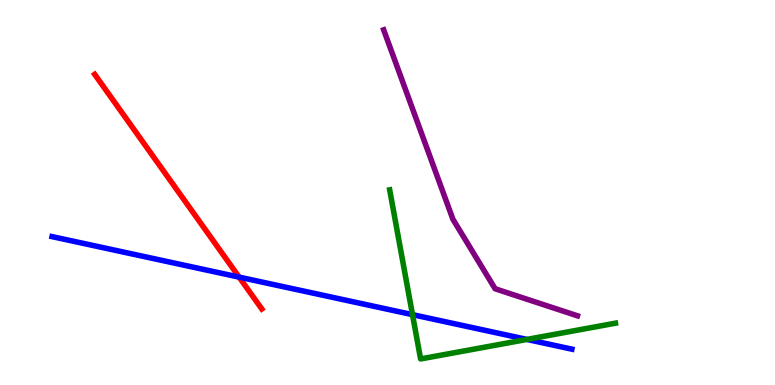[{'lines': ['blue', 'red'], 'intersections': [{'x': 3.09, 'y': 2.8}]}, {'lines': ['green', 'red'], 'intersections': []}, {'lines': ['purple', 'red'], 'intersections': []}, {'lines': ['blue', 'green'], 'intersections': [{'x': 5.32, 'y': 1.83}, {'x': 6.8, 'y': 1.18}]}, {'lines': ['blue', 'purple'], 'intersections': []}, {'lines': ['green', 'purple'], 'intersections': []}]